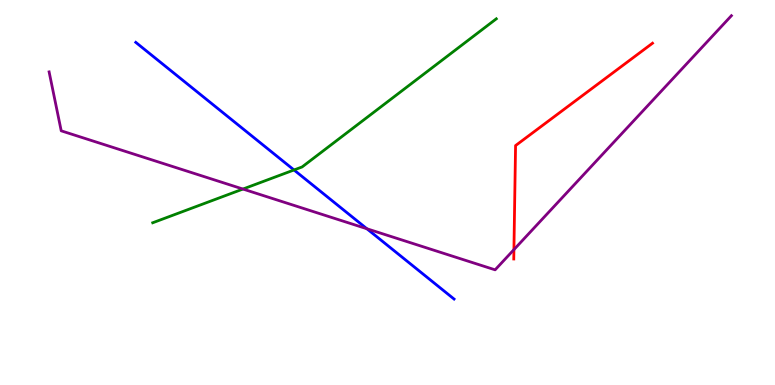[{'lines': ['blue', 'red'], 'intersections': []}, {'lines': ['green', 'red'], 'intersections': []}, {'lines': ['purple', 'red'], 'intersections': [{'x': 6.63, 'y': 3.52}]}, {'lines': ['blue', 'green'], 'intersections': [{'x': 3.79, 'y': 5.59}]}, {'lines': ['blue', 'purple'], 'intersections': [{'x': 4.73, 'y': 4.06}]}, {'lines': ['green', 'purple'], 'intersections': [{'x': 3.13, 'y': 5.09}]}]